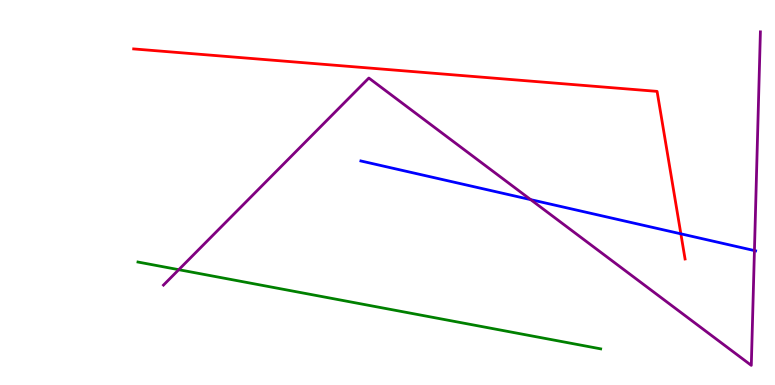[{'lines': ['blue', 'red'], 'intersections': [{'x': 8.79, 'y': 3.93}]}, {'lines': ['green', 'red'], 'intersections': []}, {'lines': ['purple', 'red'], 'intersections': []}, {'lines': ['blue', 'green'], 'intersections': []}, {'lines': ['blue', 'purple'], 'intersections': [{'x': 6.85, 'y': 4.81}, {'x': 9.73, 'y': 3.49}]}, {'lines': ['green', 'purple'], 'intersections': [{'x': 2.31, 'y': 3.0}]}]